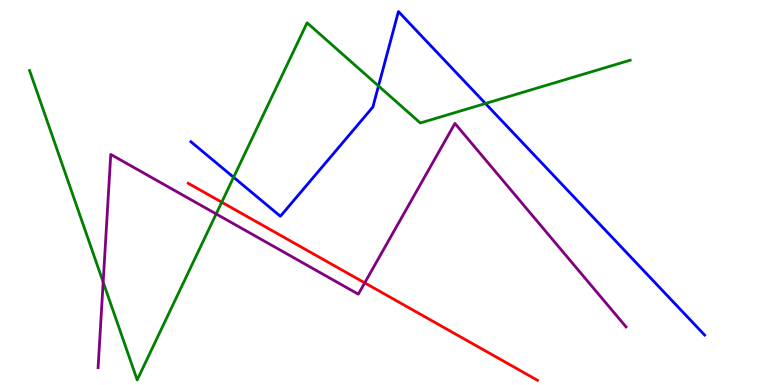[{'lines': ['blue', 'red'], 'intersections': []}, {'lines': ['green', 'red'], 'intersections': [{'x': 2.86, 'y': 4.75}]}, {'lines': ['purple', 'red'], 'intersections': [{'x': 4.71, 'y': 2.65}]}, {'lines': ['blue', 'green'], 'intersections': [{'x': 3.01, 'y': 5.4}, {'x': 4.88, 'y': 7.77}, {'x': 6.26, 'y': 7.31}]}, {'lines': ['blue', 'purple'], 'intersections': []}, {'lines': ['green', 'purple'], 'intersections': [{'x': 1.33, 'y': 2.67}, {'x': 2.79, 'y': 4.44}]}]